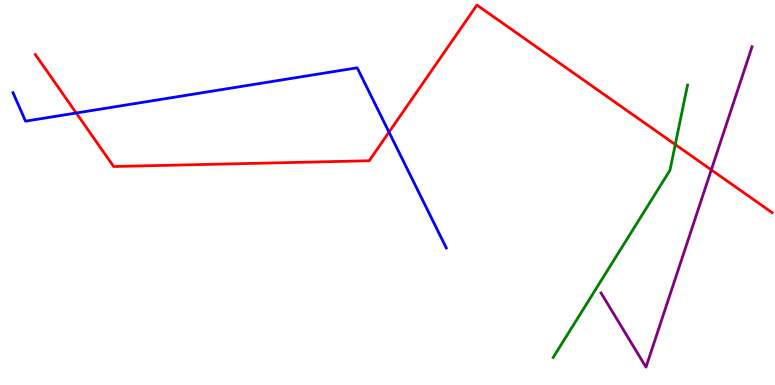[{'lines': ['blue', 'red'], 'intersections': [{'x': 0.984, 'y': 7.06}, {'x': 5.02, 'y': 6.57}]}, {'lines': ['green', 'red'], 'intersections': [{'x': 8.71, 'y': 6.25}]}, {'lines': ['purple', 'red'], 'intersections': [{'x': 9.18, 'y': 5.59}]}, {'lines': ['blue', 'green'], 'intersections': []}, {'lines': ['blue', 'purple'], 'intersections': []}, {'lines': ['green', 'purple'], 'intersections': []}]